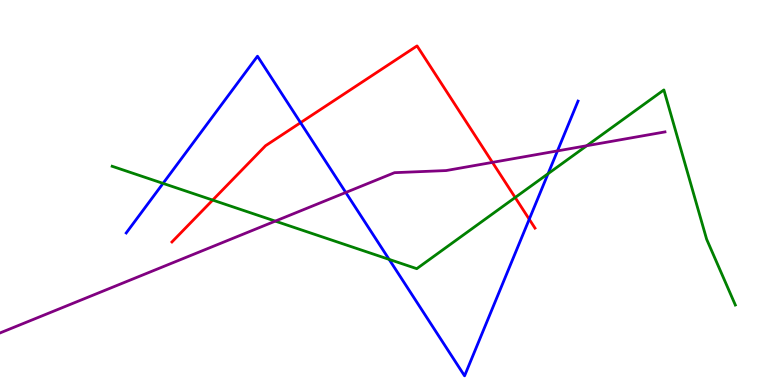[{'lines': ['blue', 'red'], 'intersections': [{'x': 3.88, 'y': 6.81}, {'x': 6.83, 'y': 4.31}]}, {'lines': ['green', 'red'], 'intersections': [{'x': 2.74, 'y': 4.8}, {'x': 6.65, 'y': 4.87}]}, {'lines': ['purple', 'red'], 'intersections': [{'x': 6.35, 'y': 5.78}]}, {'lines': ['blue', 'green'], 'intersections': [{'x': 2.1, 'y': 5.24}, {'x': 5.02, 'y': 3.26}, {'x': 7.07, 'y': 5.49}]}, {'lines': ['blue', 'purple'], 'intersections': [{'x': 4.46, 'y': 5.0}, {'x': 7.19, 'y': 6.08}]}, {'lines': ['green', 'purple'], 'intersections': [{'x': 3.55, 'y': 4.26}, {'x': 7.57, 'y': 6.21}]}]